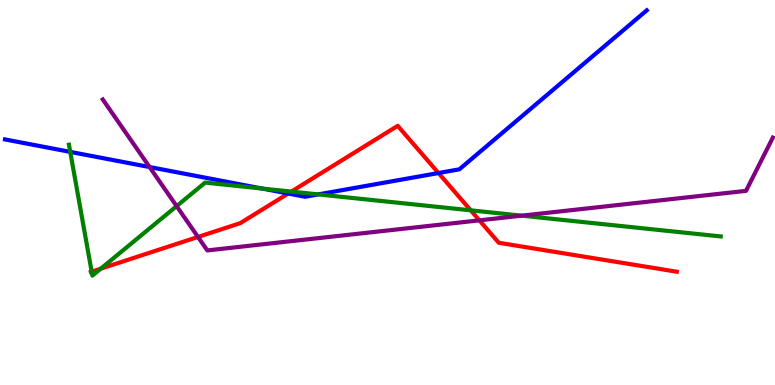[{'lines': ['blue', 'red'], 'intersections': [{'x': 3.72, 'y': 4.97}, {'x': 5.66, 'y': 5.51}]}, {'lines': ['green', 'red'], 'intersections': [{'x': 1.18, 'y': 2.94}, {'x': 1.3, 'y': 3.02}, {'x': 3.76, 'y': 5.02}, {'x': 6.07, 'y': 4.54}]}, {'lines': ['purple', 'red'], 'intersections': [{'x': 2.55, 'y': 3.85}, {'x': 6.19, 'y': 4.28}]}, {'lines': ['blue', 'green'], 'intersections': [{'x': 0.906, 'y': 6.05}, {'x': 3.38, 'y': 5.1}, {'x': 4.11, 'y': 4.95}]}, {'lines': ['blue', 'purple'], 'intersections': [{'x': 1.93, 'y': 5.66}]}, {'lines': ['green', 'purple'], 'intersections': [{'x': 2.28, 'y': 4.65}, {'x': 6.73, 'y': 4.4}]}]